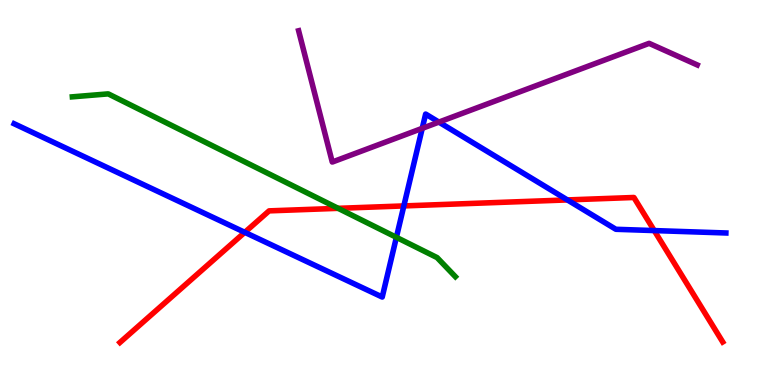[{'lines': ['blue', 'red'], 'intersections': [{'x': 3.16, 'y': 3.97}, {'x': 5.21, 'y': 4.65}, {'x': 7.32, 'y': 4.81}, {'x': 8.44, 'y': 4.01}]}, {'lines': ['green', 'red'], 'intersections': [{'x': 4.36, 'y': 4.59}]}, {'lines': ['purple', 'red'], 'intersections': []}, {'lines': ['blue', 'green'], 'intersections': [{'x': 5.11, 'y': 3.84}]}, {'lines': ['blue', 'purple'], 'intersections': [{'x': 5.45, 'y': 6.67}, {'x': 5.66, 'y': 6.83}]}, {'lines': ['green', 'purple'], 'intersections': []}]